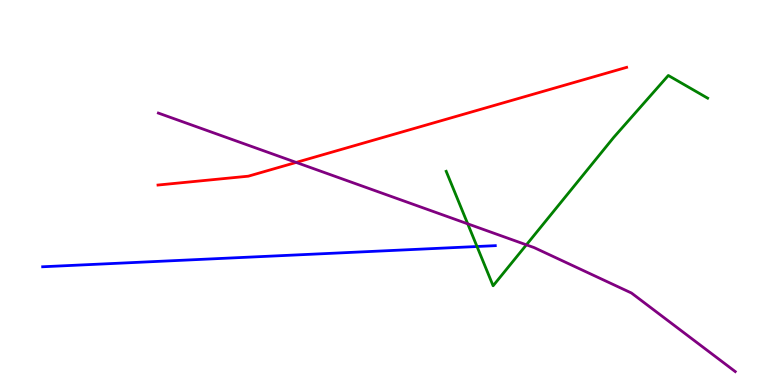[{'lines': ['blue', 'red'], 'intersections': []}, {'lines': ['green', 'red'], 'intersections': []}, {'lines': ['purple', 'red'], 'intersections': [{'x': 3.82, 'y': 5.78}]}, {'lines': ['blue', 'green'], 'intersections': [{'x': 6.15, 'y': 3.6}]}, {'lines': ['blue', 'purple'], 'intersections': []}, {'lines': ['green', 'purple'], 'intersections': [{'x': 6.04, 'y': 4.19}, {'x': 6.79, 'y': 3.64}]}]